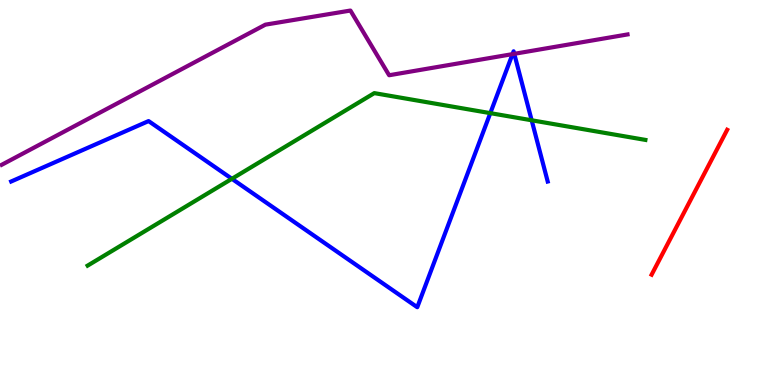[{'lines': ['blue', 'red'], 'intersections': []}, {'lines': ['green', 'red'], 'intersections': []}, {'lines': ['purple', 'red'], 'intersections': []}, {'lines': ['blue', 'green'], 'intersections': [{'x': 2.99, 'y': 5.36}, {'x': 6.33, 'y': 7.06}, {'x': 6.86, 'y': 6.88}]}, {'lines': ['blue', 'purple'], 'intersections': [{'x': 6.61, 'y': 8.59}, {'x': 6.64, 'y': 8.6}]}, {'lines': ['green', 'purple'], 'intersections': []}]